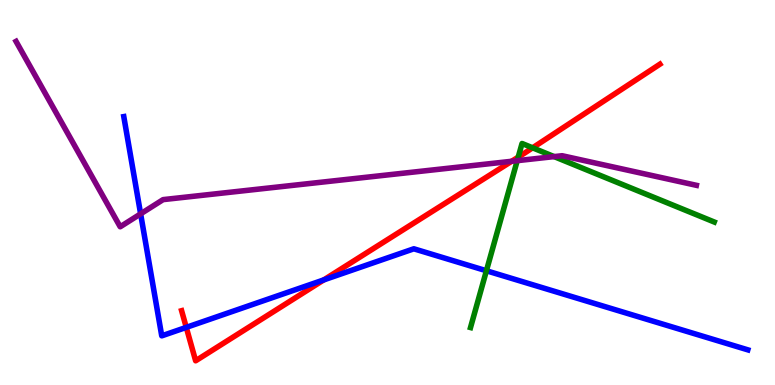[{'lines': ['blue', 'red'], 'intersections': [{'x': 2.4, 'y': 1.5}, {'x': 4.18, 'y': 2.73}]}, {'lines': ['green', 'red'], 'intersections': [{'x': 6.69, 'y': 5.92}, {'x': 6.87, 'y': 6.16}]}, {'lines': ['purple', 'red'], 'intersections': [{'x': 6.6, 'y': 5.81}]}, {'lines': ['blue', 'green'], 'intersections': [{'x': 6.28, 'y': 2.97}]}, {'lines': ['blue', 'purple'], 'intersections': [{'x': 1.81, 'y': 4.45}]}, {'lines': ['green', 'purple'], 'intersections': [{'x': 6.67, 'y': 5.83}, {'x': 7.15, 'y': 5.93}]}]